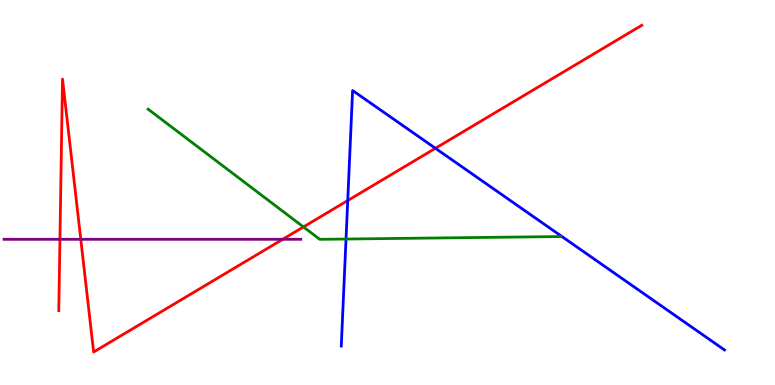[{'lines': ['blue', 'red'], 'intersections': [{'x': 4.49, 'y': 4.79}, {'x': 5.62, 'y': 6.15}]}, {'lines': ['green', 'red'], 'intersections': [{'x': 3.92, 'y': 4.11}]}, {'lines': ['purple', 'red'], 'intersections': [{'x': 0.773, 'y': 3.78}, {'x': 1.04, 'y': 3.78}, {'x': 3.65, 'y': 3.78}]}, {'lines': ['blue', 'green'], 'intersections': [{'x': 4.46, 'y': 3.79}]}, {'lines': ['blue', 'purple'], 'intersections': []}, {'lines': ['green', 'purple'], 'intersections': []}]